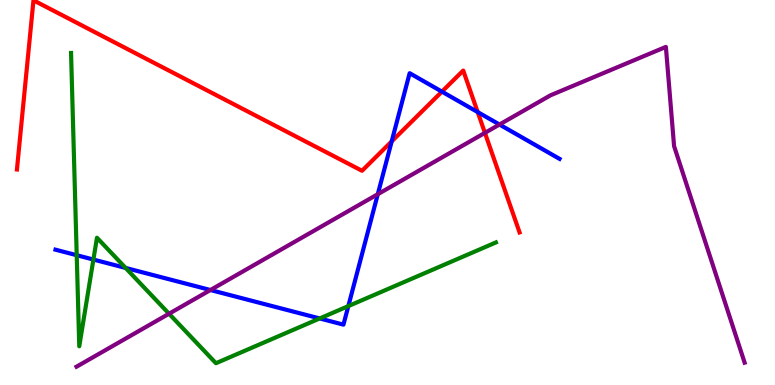[{'lines': ['blue', 'red'], 'intersections': [{'x': 5.05, 'y': 6.33}, {'x': 5.7, 'y': 7.62}, {'x': 6.16, 'y': 7.09}]}, {'lines': ['green', 'red'], 'intersections': []}, {'lines': ['purple', 'red'], 'intersections': [{'x': 6.26, 'y': 6.55}]}, {'lines': ['blue', 'green'], 'intersections': [{'x': 0.99, 'y': 3.37}, {'x': 1.21, 'y': 3.26}, {'x': 1.62, 'y': 3.04}, {'x': 4.12, 'y': 1.73}, {'x': 4.49, 'y': 2.05}]}, {'lines': ['blue', 'purple'], 'intersections': [{'x': 2.72, 'y': 2.47}, {'x': 4.87, 'y': 4.96}, {'x': 6.44, 'y': 6.77}]}, {'lines': ['green', 'purple'], 'intersections': [{'x': 2.18, 'y': 1.85}]}]